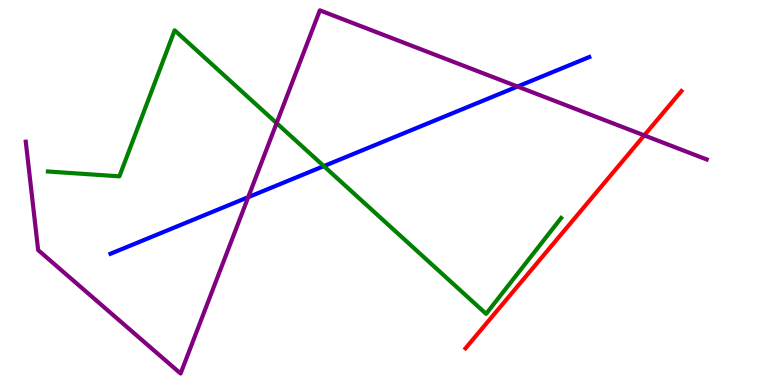[{'lines': ['blue', 'red'], 'intersections': []}, {'lines': ['green', 'red'], 'intersections': []}, {'lines': ['purple', 'red'], 'intersections': [{'x': 8.31, 'y': 6.48}]}, {'lines': ['blue', 'green'], 'intersections': [{'x': 4.18, 'y': 5.69}]}, {'lines': ['blue', 'purple'], 'intersections': [{'x': 3.2, 'y': 4.88}, {'x': 6.68, 'y': 7.75}]}, {'lines': ['green', 'purple'], 'intersections': [{'x': 3.57, 'y': 6.8}]}]